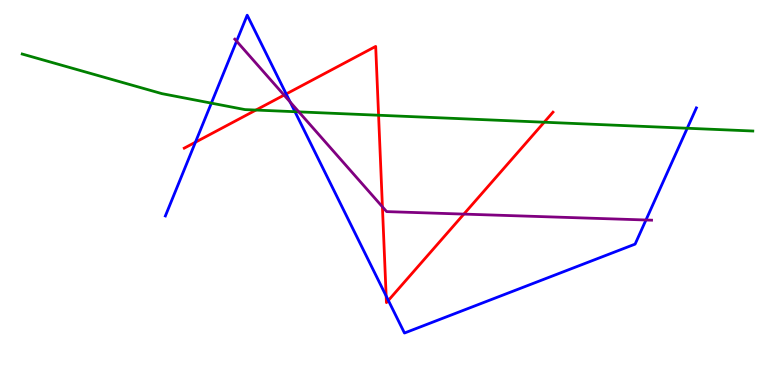[{'lines': ['blue', 'red'], 'intersections': [{'x': 2.52, 'y': 6.31}, {'x': 3.69, 'y': 7.56}, {'x': 4.98, 'y': 2.31}, {'x': 5.01, 'y': 2.2}]}, {'lines': ['green', 'red'], 'intersections': [{'x': 3.3, 'y': 7.14}, {'x': 4.88, 'y': 7.01}, {'x': 7.02, 'y': 6.83}]}, {'lines': ['purple', 'red'], 'intersections': [{'x': 3.67, 'y': 7.53}, {'x': 4.93, 'y': 4.63}, {'x': 5.99, 'y': 4.44}]}, {'lines': ['blue', 'green'], 'intersections': [{'x': 2.73, 'y': 7.32}, {'x': 3.81, 'y': 7.1}, {'x': 8.87, 'y': 6.67}]}, {'lines': ['blue', 'purple'], 'intersections': [{'x': 3.05, 'y': 8.93}, {'x': 3.74, 'y': 7.35}, {'x': 8.34, 'y': 4.29}]}, {'lines': ['green', 'purple'], 'intersections': [{'x': 3.86, 'y': 7.09}]}]